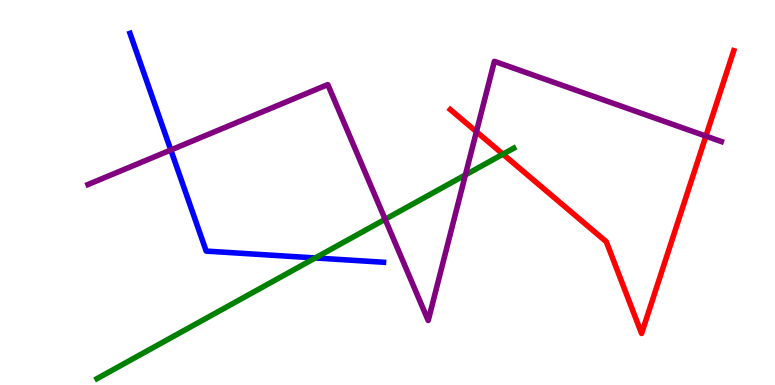[{'lines': ['blue', 'red'], 'intersections': []}, {'lines': ['green', 'red'], 'intersections': [{'x': 6.49, 'y': 6.0}]}, {'lines': ['purple', 'red'], 'intersections': [{'x': 6.15, 'y': 6.58}, {'x': 9.11, 'y': 6.47}]}, {'lines': ['blue', 'green'], 'intersections': [{'x': 4.07, 'y': 3.3}]}, {'lines': ['blue', 'purple'], 'intersections': [{'x': 2.2, 'y': 6.1}]}, {'lines': ['green', 'purple'], 'intersections': [{'x': 4.97, 'y': 4.3}, {'x': 6.0, 'y': 5.46}]}]